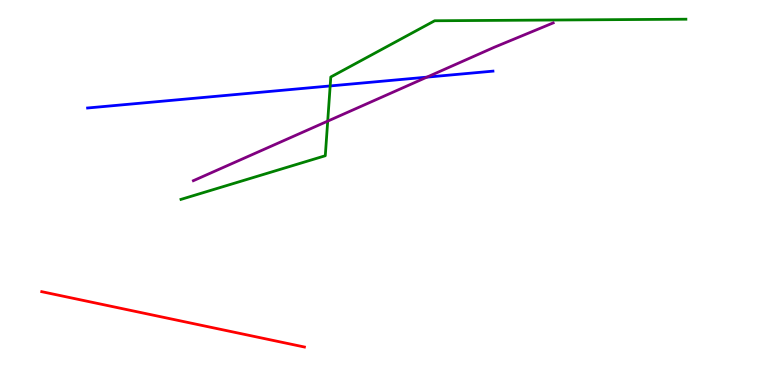[{'lines': ['blue', 'red'], 'intersections': []}, {'lines': ['green', 'red'], 'intersections': []}, {'lines': ['purple', 'red'], 'intersections': []}, {'lines': ['blue', 'green'], 'intersections': [{'x': 4.26, 'y': 7.77}]}, {'lines': ['blue', 'purple'], 'intersections': [{'x': 5.51, 'y': 8.0}]}, {'lines': ['green', 'purple'], 'intersections': [{'x': 4.23, 'y': 6.85}]}]